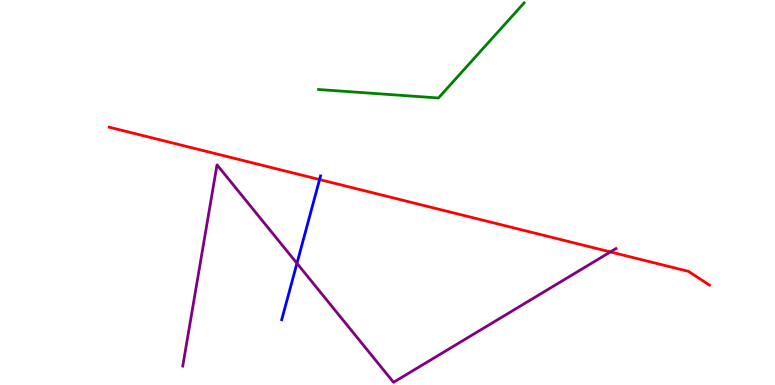[{'lines': ['blue', 'red'], 'intersections': [{'x': 4.12, 'y': 5.34}]}, {'lines': ['green', 'red'], 'intersections': []}, {'lines': ['purple', 'red'], 'intersections': [{'x': 7.88, 'y': 3.46}]}, {'lines': ['blue', 'green'], 'intersections': []}, {'lines': ['blue', 'purple'], 'intersections': [{'x': 3.83, 'y': 3.16}]}, {'lines': ['green', 'purple'], 'intersections': []}]